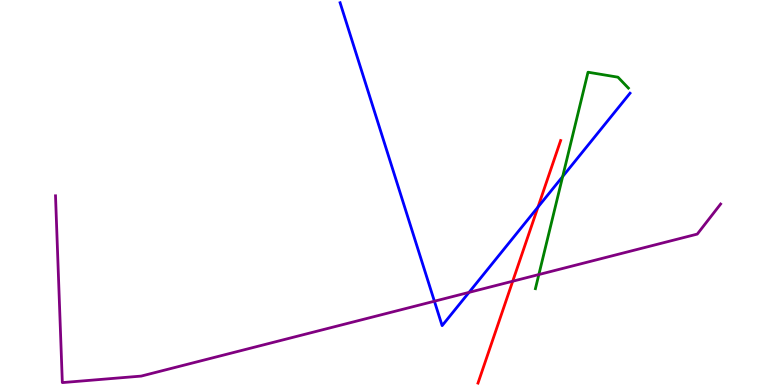[{'lines': ['blue', 'red'], 'intersections': [{'x': 6.94, 'y': 4.62}]}, {'lines': ['green', 'red'], 'intersections': []}, {'lines': ['purple', 'red'], 'intersections': [{'x': 6.62, 'y': 2.7}]}, {'lines': ['blue', 'green'], 'intersections': [{'x': 7.26, 'y': 5.41}]}, {'lines': ['blue', 'purple'], 'intersections': [{'x': 5.61, 'y': 2.18}, {'x': 6.05, 'y': 2.41}]}, {'lines': ['green', 'purple'], 'intersections': [{'x': 6.95, 'y': 2.87}]}]